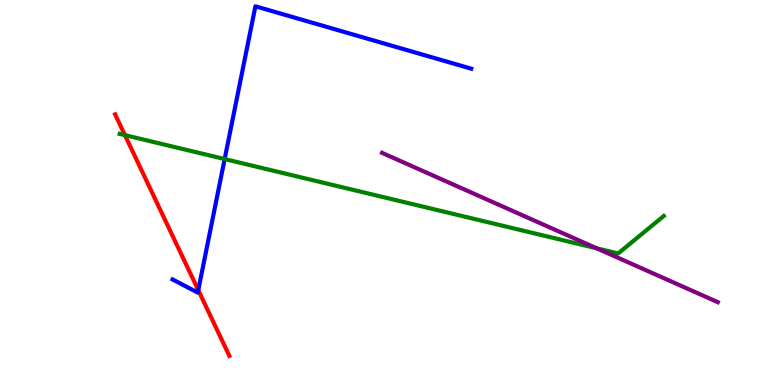[{'lines': ['blue', 'red'], 'intersections': [{'x': 2.56, 'y': 2.46}]}, {'lines': ['green', 'red'], 'intersections': [{'x': 1.61, 'y': 6.49}]}, {'lines': ['purple', 'red'], 'intersections': []}, {'lines': ['blue', 'green'], 'intersections': [{'x': 2.9, 'y': 5.87}]}, {'lines': ['blue', 'purple'], 'intersections': []}, {'lines': ['green', 'purple'], 'intersections': [{'x': 7.7, 'y': 3.55}]}]